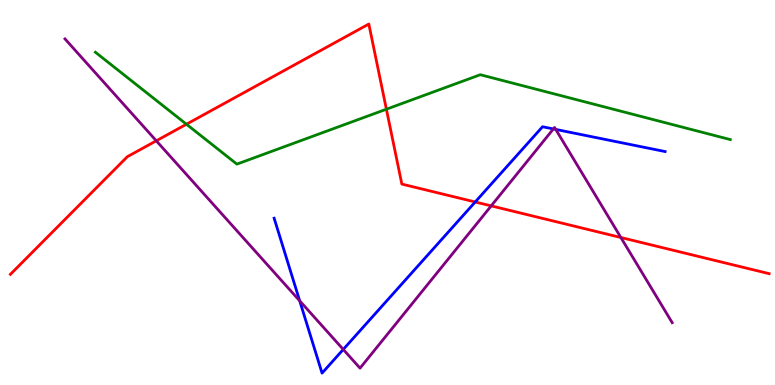[{'lines': ['blue', 'red'], 'intersections': [{'x': 6.13, 'y': 4.75}]}, {'lines': ['green', 'red'], 'intersections': [{'x': 2.41, 'y': 6.77}, {'x': 4.99, 'y': 7.16}]}, {'lines': ['purple', 'red'], 'intersections': [{'x': 2.02, 'y': 6.34}, {'x': 6.34, 'y': 4.65}, {'x': 8.01, 'y': 3.83}]}, {'lines': ['blue', 'green'], 'intersections': []}, {'lines': ['blue', 'purple'], 'intersections': [{'x': 3.87, 'y': 2.19}, {'x': 4.43, 'y': 0.924}, {'x': 7.14, 'y': 6.65}, {'x': 7.17, 'y': 6.64}]}, {'lines': ['green', 'purple'], 'intersections': []}]